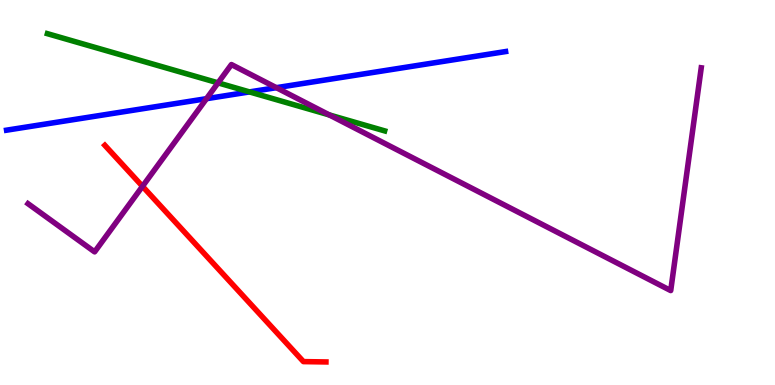[{'lines': ['blue', 'red'], 'intersections': []}, {'lines': ['green', 'red'], 'intersections': []}, {'lines': ['purple', 'red'], 'intersections': [{'x': 1.84, 'y': 5.16}]}, {'lines': ['blue', 'green'], 'intersections': [{'x': 3.22, 'y': 7.61}]}, {'lines': ['blue', 'purple'], 'intersections': [{'x': 2.66, 'y': 7.44}, {'x': 3.57, 'y': 7.72}]}, {'lines': ['green', 'purple'], 'intersections': [{'x': 2.81, 'y': 7.85}, {'x': 4.25, 'y': 7.01}]}]